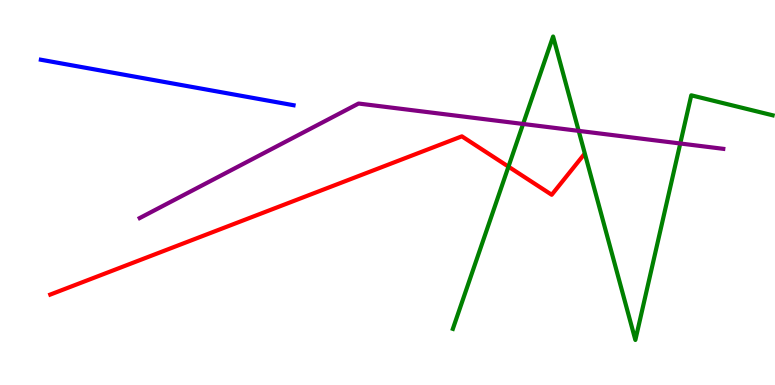[{'lines': ['blue', 'red'], 'intersections': []}, {'lines': ['green', 'red'], 'intersections': [{'x': 6.56, 'y': 5.67}]}, {'lines': ['purple', 'red'], 'intersections': []}, {'lines': ['blue', 'green'], 'intersections': []}, {'lines': ['blue', 'purple'], 'intersections': []}, {'lines': ['green', 'purple'], 'intersections': [{'x': 6.75, 'y': 6.78}, {'x': 7.47, 'y': 6.6}, {'x': 8.78, 'y': 6.27}]}]